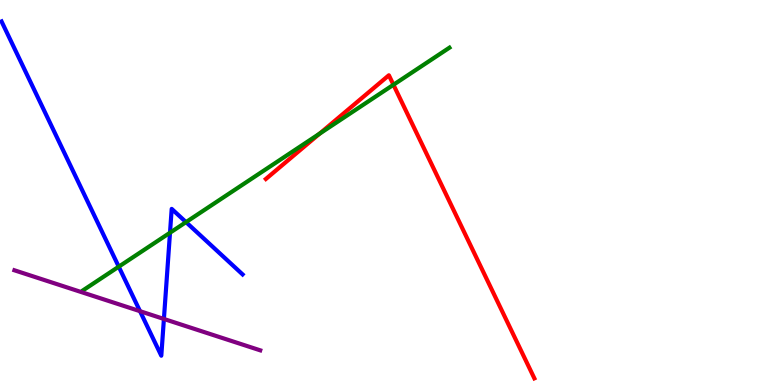[{'lines': ['blue', 'red'], 'intersections': []}, {'lines': ['green', 'red'], 'intersections': [{'x': 4.12, 'y': 6.53}, {'x': 5.08, 'y': 7.8}]}, {'lines': ['purple', 'red'], 'intersections': []}, {'lines': ['blue', 'green'], 'intersections': [{'x': 1.53, 'y': 3.07}, {'x': 2.19, 'y': 3.95}, {'x': 2.4, 'y': 4.23}]}, {'lines': ['blue', 'purple'], 'intersections': [{'x': 1.81, 'y': 1.92}, {'x': 2.11, 'y': 1.72}]}, {'lines': ['green', 'purple'], 'intersections': []}]